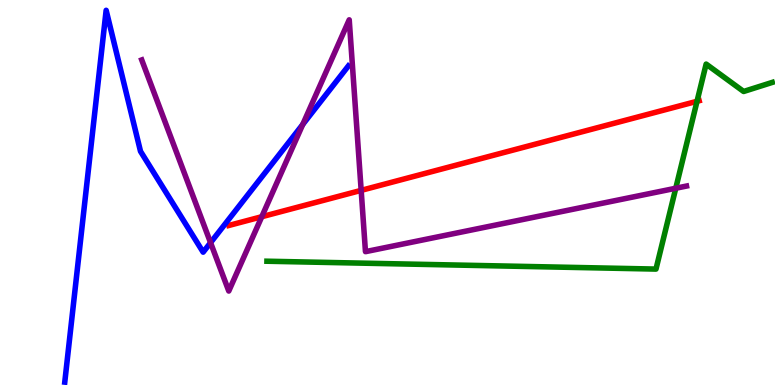[{'lines': ['blue', 'red'], 'intersections': []}, {'lines': ['green', 'red'], 'intersections': [{'x': 8.99, 'y': 7.37}]}, {'lines': ['purple', 'red'], 'intersections': [{'x': 3.38, 'y': 4.37}, {'x': 4.66, 'y': 5.06}]}, {'lines': ['blue', 'green'], 'intersections': []}, {'lines': ['blue', 'purple'], 'intersections': [{'x': 2.72, 'y': 3.7}, {'x': 3.91, 'y': 6.77}]}, {'lines': ['green', 'purple'], 'intersections': [{'x': 8.72, 'y': 5.11}]}]